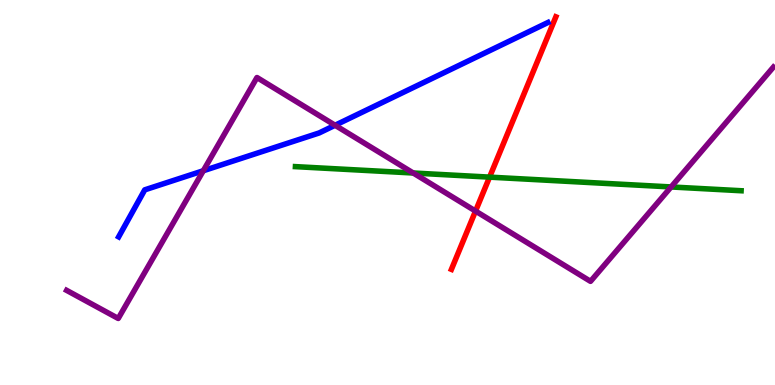[{'lines': ['blue', 'red'], 'intersections': []}, {'lines': ['green', 'red'], 'intersections': [{'x': 6.32, 'y': 5.4}]}, {'lines': ['purple', 'red'], 'intersections': [{'x': 6.14, 'y': 4.52}]}, {'lines': ['blue', 'green'], 'intersections': []}, {'lines': ['blue', 'purple'], 'intersections': [{'x': 2.62, 'y': 5.56}, {'x': 4.32, 'y': 6.75}]}, {'lines': ['green', 'purple'], 'intersections': [{'x': 5.33, 'y': 5.51}, {'x': 8.66, 'y': 5.14}]}]